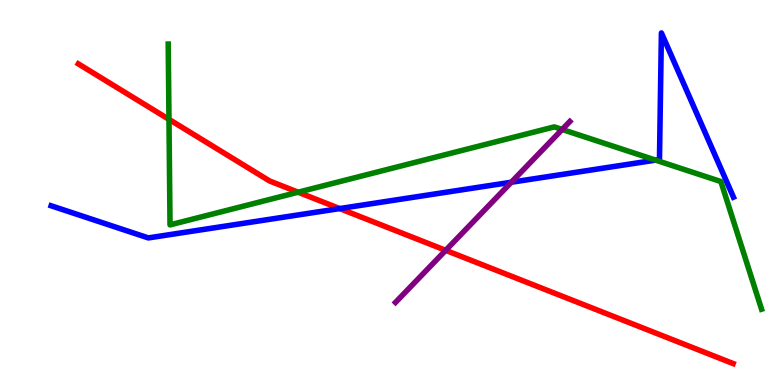[{'lines': ['blue', 'red'], 'intersections': [{'x': 4.38, 'y': 4.58}]}, {'lines': ['green', 'red'], 'intersections': [{'x': 2.18, 'y': 6.9}, {'x': 3.85, 'y': 5.01}]}, {'lines': ['purple', 'red'], 'intersections': [{'x': 5.75, 'y': 3.5}]}, {'lines': ['blue', 'green'], 'intersections': [{'x': 8.46, 'y': 5.84}]}, {'lines': ['blue', 'purple'], 'intersections': [{'x': 6.6, 'y': 5.27}]}, {'lines': ['green', 'purple'], 'intersections': [{'x': 7.25, 'y': 6.64}]}]